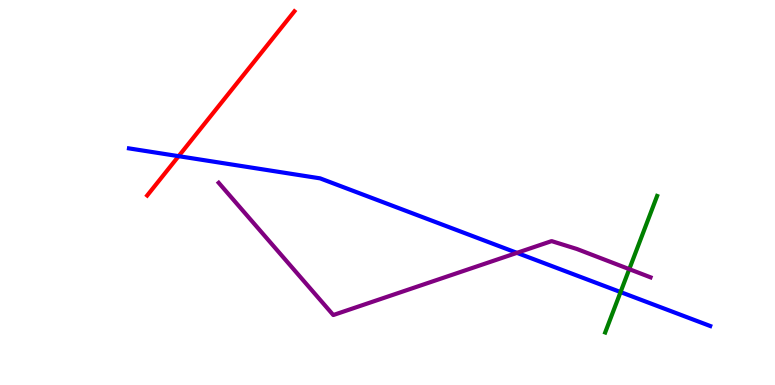[{'lines': ['blue', 'red'], 'intersections': [{'x': 2.3, 'y': 5.94}]}, {'lines': ['green', 'red'], 'intersections': []}, {'lines': ['purple', 'red'], 'intersections': []}, {'lines': ['blue', 'green'], 'intersections': [{'x': 8.01, 'y': 2.41}]}, {'lines': ['blue', 'purple'], 'intersections': [{'x': 6.67, 'y': 3.43}]}, {'lines': ['green', 'purple'], 'intersections': [{'x': 8.12, 'y': 3.01}]}]